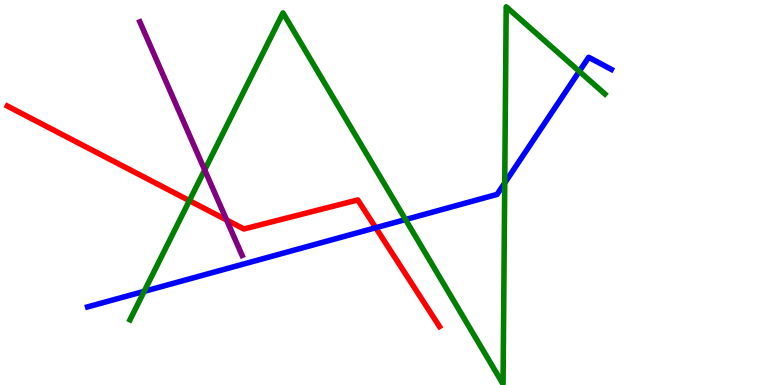[{'lines': ['blue', 'red'], 'intersections': [{'x': 4.85, 'y': 4.08}]}, {'lines': ['green', 'red'], 'intersections': [{'x': 2.44, 'y': 4.79}]}, {'lines': ['purple', 'red'], 'intersections': [{'x': 2.92, 'y': 4.29}]}, {'lines': ['blue', 'green'], 'intersections': [{'x': 1.86, 'y': 2.43}, {'x': 5.23, 'y': 4.3}, {'x': 6.51, 'y': 5.25}, {'x': 7.47, 'y': 8.15}]}, {'lines': ['blue', 'purple'], 'intersections': []}, {'lines': ['green', 'purple'], 'intersections': [{'x': 2.64, 'y': 5.59}]}]